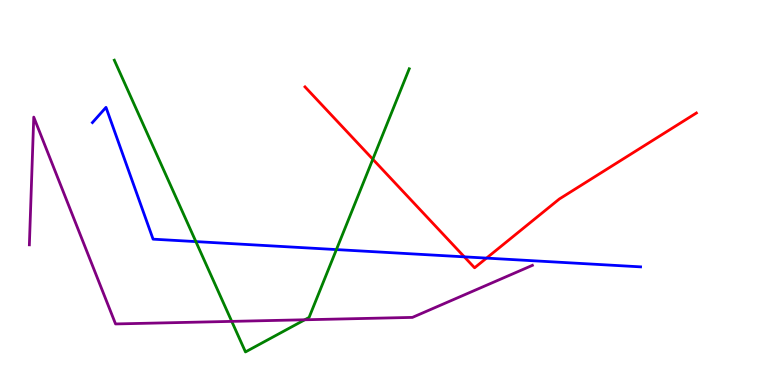[{'lines': ['blue', 'red'], 'intersections': [{'x': 5.99, 'y': 3.33}, {'x': 6.28, 'y': 3.3}]}, {'lines': ['green', 'red'], 'intersections': [{'x': 4.81, 'y': 5.86}]}, {'lines': ['purple', 'red'], 'intersections': []}, {'lines': ['blue', 'green'], 'intersections': [{'x': 2.53, 'y': 3.72}, {'x': 4.34, 'y': 3.52}]}, {'lines': ['blue', 'purple'], 'intersections': []}, {'lines': ['green', 'purple'], 'intersections': [{'x': 2.99, 'y': 1.65}, {'x': 3.93, 'y': 1.69}]}]